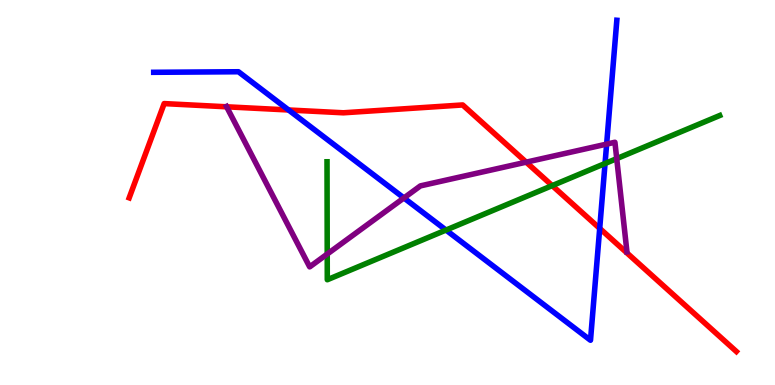[{'lines': ['blue', 'red'], 'intersections': [{'x': 3.72, 'y': 7.14}, {'x': 7.74, 'y': 4.07}]}, {'lines': ['green', 'red'], 'intersections': [{'x': 7.13, 'y': 5.18}]}, {'lines': ['purple', 'red'], 'intersections': [{'x': 2.92, 'y': 7.23}, {'x': 6.79, 'y': 5.79}]}, {'lines': ['blue', 'green'], 'intersections': [{'x': 5.75, 'y': 4.02}, {'x': 7.81, 'y': 5.75}]}, {'lines': ['blue', 'purple'], 'intersections': [{'x': 5.21, 'y': 4.86}, {'x': 7.83, 'y': 6.26}]}, {'lines': ['green', 'purple'], 'intersections': [{'x': 4.22, 'y': 3.4}, {'x': 7.96, 'y': 5.88}]}]